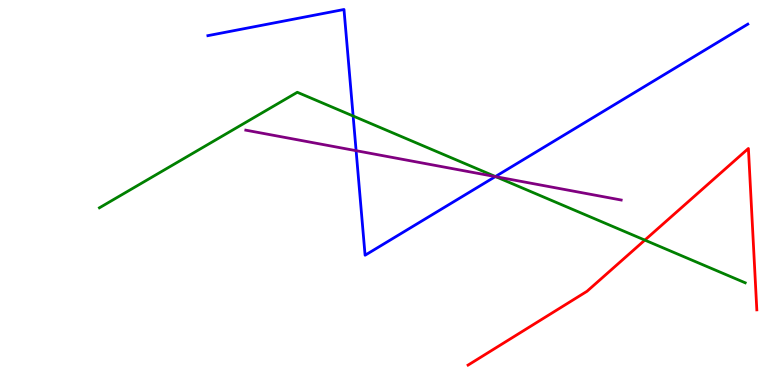[{'lines': ['blue', 'red'], 'intersections': []}, {'lines': ['green', 'red'], 'intersections': [{'x': 8.32, 'y': 3.76}]}, {'lines': ['purple', 'red'], 'intersections': []}, {'lines': ['blue', 'green'], 'intersections': [{'x': 4.56, 'y': 6.99}, {'x': 6.39, 'y': 5.41}]}, {'lines': ['blue', 'purple'], 'intersections': [{'x': 4.59, 'y': 6.09}, {'x': 6.39, 'y': 5.41}]}, {'lines': ['green', 'purple'], 'intersections': [{'x': 6.4, 'y': 5.41}]}]